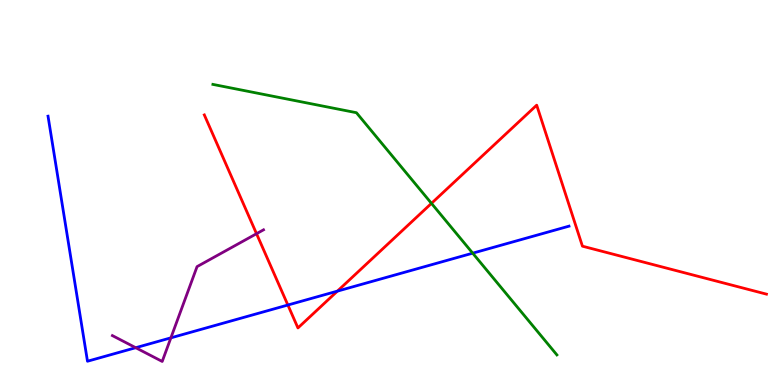[{'lines': ['blue', 'red'], 'intersections': [{'x': 3.71, 'y': 2.08}, {'x': 4.35, 'y': 2.44}]}, {'lines': ['green', 'red'], 'intersections': [{'x': 5.57, 'y': 4.72}]}, {'lines': ['purple', 'red'], 'intersections': [{'x': 3.31, 'y': 3.93}]}, {'lines': ['blue', 'green'], 'intersections': [{'x': 6.1, 'y': 3.42}]}, {'lines': ['blue', 'purple'], 'intersections': [{'x': 1.75, 'y': 0.969}, {'x': 2.21, 'y': 1.22}]}, {'lines': ['green', 'purple'], 'intersections': []}]